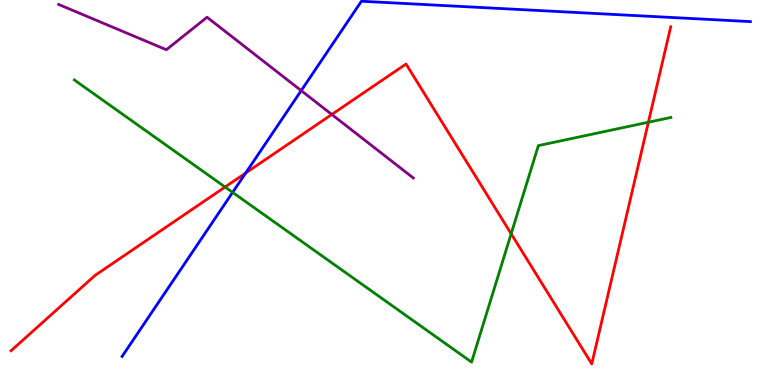[{'lines': ['blue', 'red'], 'intersections': [{'x': 3.17, 'y': 5.51}]}, {'lines': ['green', 'red'], 'intersections': [{'x': 2.9, 'y': 5.14}, {'x': 6.6, 'y': 3.93}, {'x': 8.37, 'y': 6.83}]}, {'lines': ['purple', 'red'], 'intersections': [{'x': 4.28, 'y': 7.03}]}, {'lines': ['blue', 'green'], 'intersections': [{'x': 3.0, 'y': 5.0}]}, {'lines': ['blue', 'purple'], 'intersections': [{'x': 3.89, 'y': 7.65}]}, {'lines': ['green', 'purple'], 'intersections': []}]